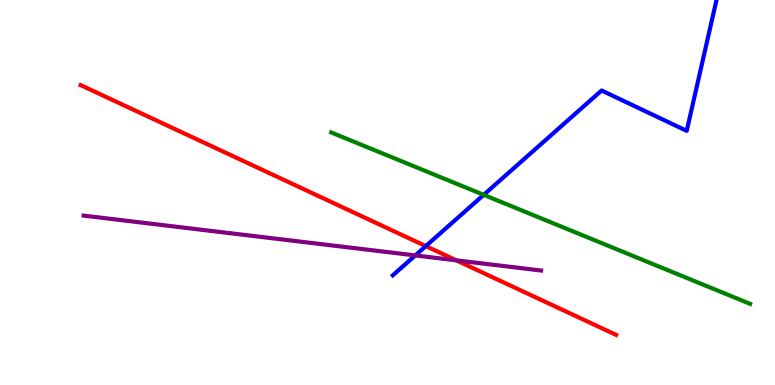[{'lines': ['blue', 'red'], 'intersections': [{'x': 5.49, 'y': 3.61}]}, {'lines': ['green', 'red'], 'intersections': []}, {'lines': ['purple', 'red'], 'intersections': [{'x': 5.89, 'y': 3.24}]}, {'lines': ['blue', 'green'], 'intersections': [{'x': 6.24, 'y': 4.94}]}, {'lines': ['blue', 'purple'], 'intersections': [{'x': 5.36, 'y': 3.37}]}, {'lines': ['green', 'purple'], 'intersections': []}]